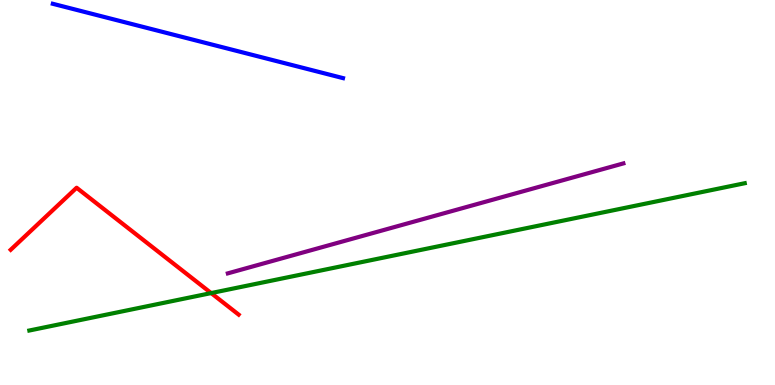[{'lines': ['blue', 'red'], 'intersections': []}, {'lines': ['green', 'red'], 'intersections': [{'x': 2.72, 'y': 2.39}]}, {'lines': ['purple', 'red'], 'intersections': []}, {'lines': ['blue', 'green'], 'intersections': []}, {'lines': ['blue', 'purple'], 'intersections': []}, {'lines': ['green', 'purple'], 'intersections': []}]